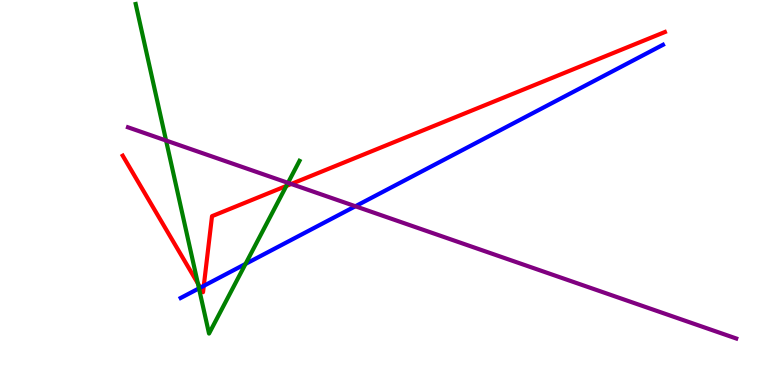[{'lines': ['blue', 'red'], 'intersections': [{'x': 2.59, 'y': 2.53}, {'x': 2.63, 'y': 2.58}]}, {'lines': ['green', 'red'], 'intersections': [{'x': 2.55, 'y': 2.64}, {'x': 3.69, 'y': 5.17}]}, {'lines': ['purple', 'red'], 'intersections': [{'x': 3.76, 'y': 5.22}]}, {'lines': ['blue', 'green'], 'intersections': [{'x': 2.57, 'y': 2.51}, {'x': 3.17, 'y': 3.14}]}, {'lines': ['blue', 'purple'], 'intersections': [{'x': 4.59, 'y': 4.64}]}, {'lines': ['green', 'purple'], 'intersections': [{'x': 2.14, 'y': 6.35}, {'x': 3.72, 'y': 5.25}]}]